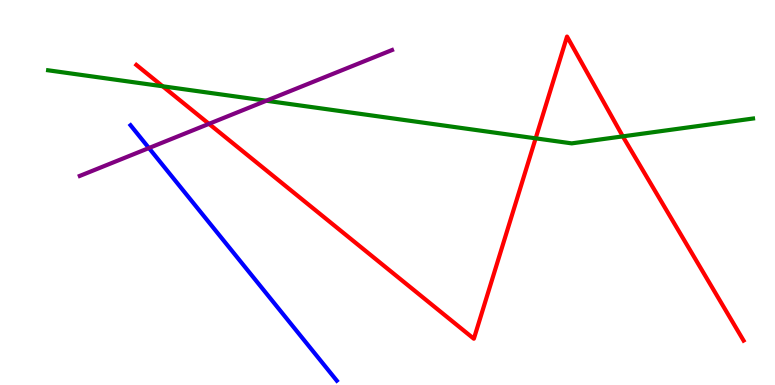[{'lines': ['blue', 'red'], 'intersections': []}, {'lines': ['green', 'red'], 'intersections': [{'x': 2.1, 'y': 7.76}, {'x': 6.91, 'y': 6.41}, {'x': 8.04, 'y': 6.46}]}, {'lines': ['purple', 'red'], 'intersections': [{'x': 2.7, 'y': 6.78}]}, {'lines': ['blue', 'green'], 'intersections': []}, {'lines': ['blue', 'purple'], 'intersections': [{'x': 1.92, 'y': 6.15}]}, {'lines': ['green', 'purple'], 'intersections': [{'x': 3.44, 'y': 7.38}]}]